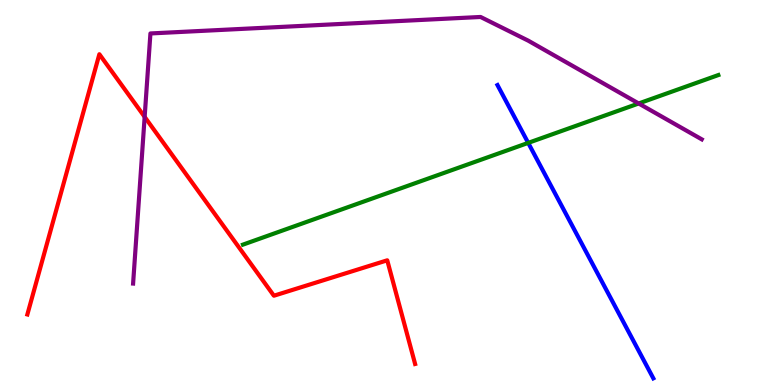[{'lines': ['blue', 'red'], 'intersections': []}, {'lines': ['green', 'red'], 'intersections': []}, {'lines': ['purple', 'red'], 'intersections': [{'x': 1.87, 'y': 6.96}]}, {'lines': ['blue', 'green'], 'intersections': [{'x': 6.82, 'y': 6.29}]}, {'lines': ['blue', 'purple'], 'intersections': []}, {'lines': ['green', 'purple'], 'intersections': [{'x': 8.24, 'y': 7.31}]}]